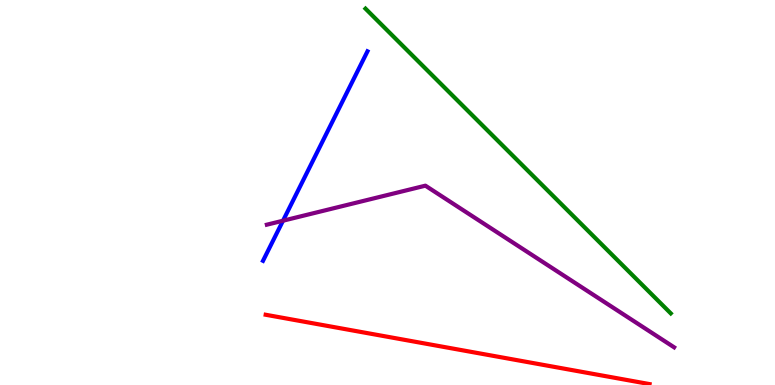[{'lines': ['blue', 'red'], 'intersections': []}, {'lines': ['green', 'red'], 'intersections': []}, {'lines': ['purple', 'red'], 'intersections': []}, {'lines': ['blue', 'green'], 'intersections': []}, {'lines': ['blue', 'purple'], 'intersections': [{'x': 3.65, 'y': 4.27}]}, {'lines': ['green', 'purple'], 'intersections': []}]